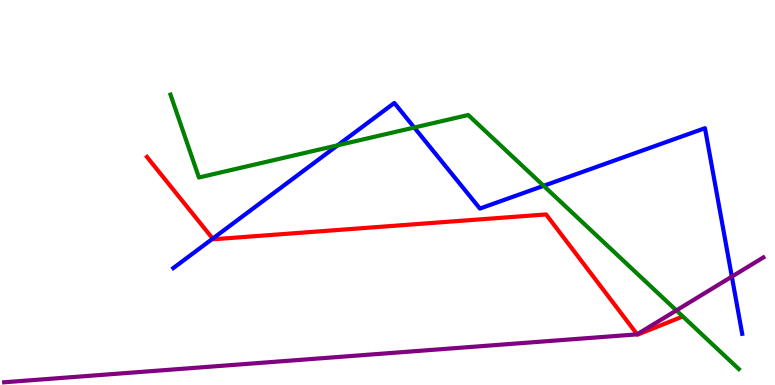[{'lines': ['blue', 'red'], 'intersections': [{'x': 2.74, 'y': 3.8}]}, {'lines': ['green', 'red'], 'intersections': []}, {'lines': ['purple', 'red'], 'intersections': [{'x': 8.22, 'y': 1.32}]}, {'lines': ['blue', 'green'], 'intersections': [{'x': 4.36, 'y': 6.23}, {'x': 5.35, 'y': 6.69}, {'x': 7.01, 'y': 5.17}]}, {'lines': ['blue', 'purple'], 'intersections': [{'x': 9.44, 'y': 2.81}]}, {'lines': ['green', 'purple'], 'intersections': [{'x': 8.73, 'y': 1.94}]}]